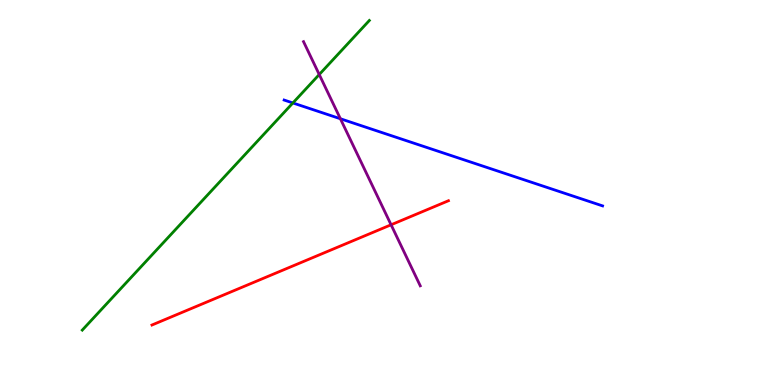[{'lines': ['blue', 'red'], 'intersections': []}, {'lines': ['green', 'red'], 'intersections': []}, {'lines': ['purple', 'red'], 'intersections': [{'x': 5.05, 'y': 4.16}]}, {'lines': ['blue', 'green'], 'intersections': [{'x': 3.78, 'y': 7.33}]}, {'lines': ['blue', 'purple'], 'intersections': [{'x': 4.39, 'y': 6.92}]}, {'lines': ['green', 'purple'], 'intersections': [{'x': 4.12, 'y': 8.06}]}]